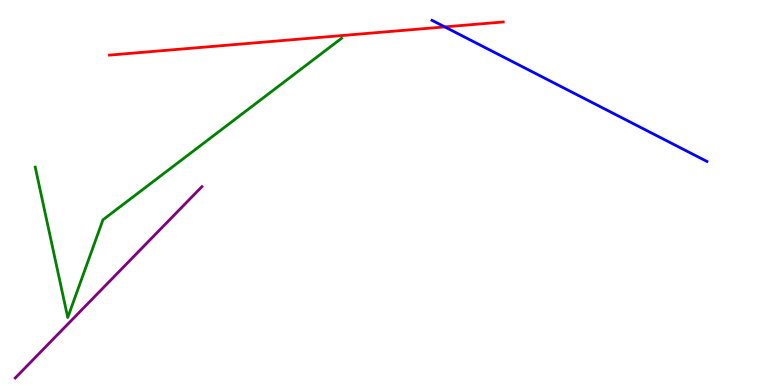[{'lines': ['blue', 'red'], 'intersections': [{'x': 5.74, 'y': 9.3}]}, {'lines': ['green', 'red'], 'intersections': []}, {'lines': ['purple', 'red'], 'intersections': []}, {'lines': ['blue', 'green'], 'intersections': []}, {'lines': ['blue', 'purple'], 'intersections': []}, {'lines': ['green', 'purple'], 'intersections': []}]